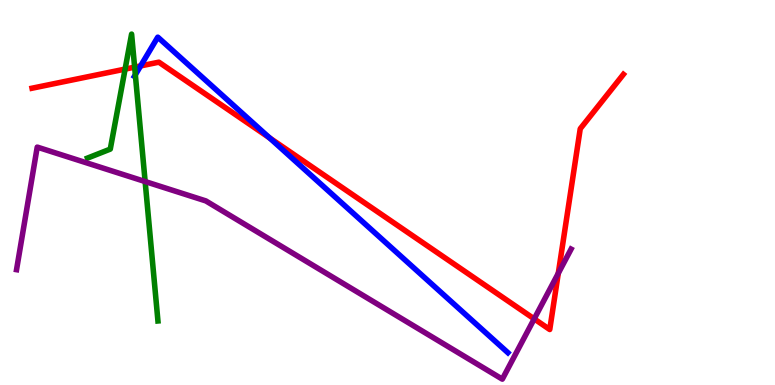[{'lines': ['blue', 'red'], 'intersections': [{'x': 1.81, 'y': 8.29}, {'x': 3.48, 'y': 6.42}]}, {'lines': ['green', 'red'], 'intersections': [{'x': 1.61, 'y': 8.21}, {'x': 1.74, 'y': 8.26}]}, {'lines': ['purple', 'red'], 'intersections': [{'x': 6.89, 'y': 1.72}, {'x': 7.2, 'y': 2.9}]}, {'lines': ['blue', 'green'], 'intersections': [{'x': 1.75, 'y': 8.06}]}, {'lines': ['blue', 'purple'], 'intersections': []}, {'lines': ['green', 'purple'], 'intersections': [{'x': 1.87, 'y': 5.28}]}]